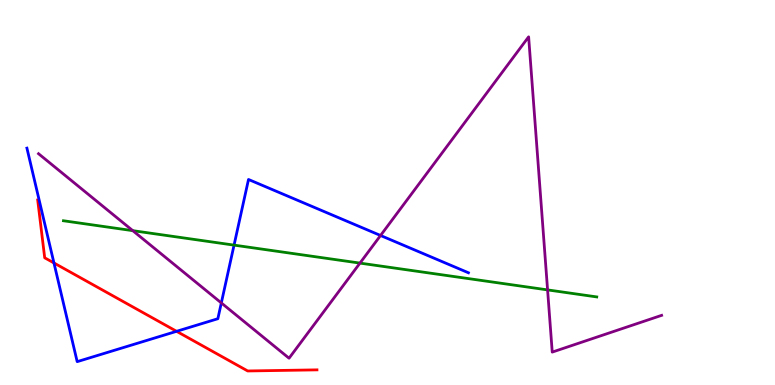[{'lines': ['blue', 'red'], 'intersections': [{'x': 0.696, 'y': 3.17}, {'x': 2.28, 'y': 1.39}]}, {'lines': ['green', 'red'], 'intersections': []}, {'lines': ['purple', 'red'], 'intersections': []}, {'lines': ['blue', 'green'], 'intersections': [{'x': 3.02, 'y': 3.63}]}, {'lines': ['blue', 'purple'], 'intersections': [{'x': 2.86, 'y': 2.13}, {'x': 4.91, 'y': 3.88}]}, {'lines': ['green', 'purple'], 'intersections': [{'x': 1.71, 'y': 4.01}, {'x': 4.64, 'y': 3.17}, {'x': 7.07, 'y': 2.47}]}]